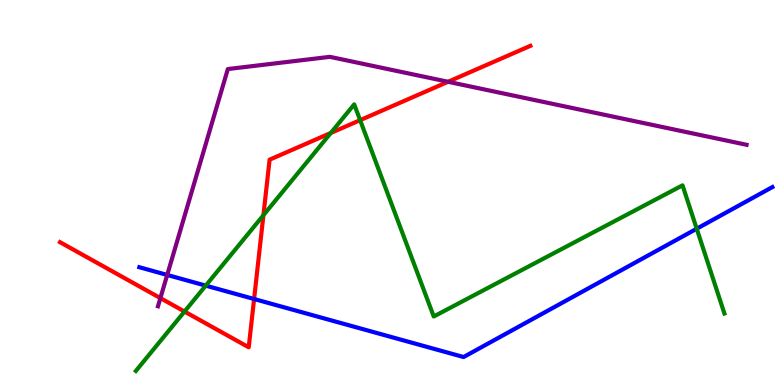[{'lines': ['blue', 'red'], 'intersections': [{'x': 3.28, 'y': 2.23}]}, {'lines': ['green', 'red'], 'intersections': [{'x': 2.38, 'y': 1.91}, {'x': 3.4, 'y': 4.41}, {'x': 4.27, 'y': 6.55}, {'x': 4.65, 'y': 6.88}]}, {'lines': ['purple', 'red'], 'intersections': [{'x': 2.07, 'y': 2.26}, {'x': 5.78, 'y': 7.88}]}, {'lines': ['blue', 'green'], 'intersections': [{'x': 2.65, 'y': 2.58}, {'x': 8.99, 'y': 4.06}]}, {'lines': ['blue', 'purple'], 'intersections': [{'x': 2.16, 'y': 2.86}]}, {'lines': ['green', 'purple'], 'intersections': []}]